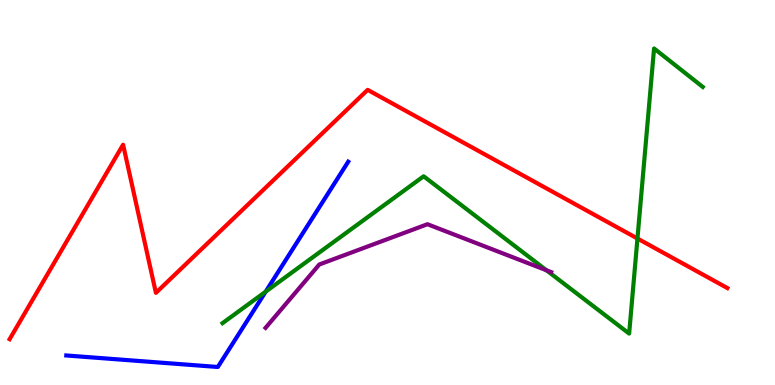[{'lines': ['blue', 'red'], 'intersections': []}, {'lines': ['green', 'red'], 'intersections': [{'x': 8.23, 'y': 3.8}]}, {'lines': ['purple', 'red'], 'intersections': []}, {'lines': ['blue', 'green'], 'intersections': [{'x': 3.43, 'y': 2.42}]}, {'lines': ['blue', 'purple'], 'intersections': []}, {'lines': ['green', 'purple'], 'intersections': [{'x': 7.05, 'y': 2.98}]}]